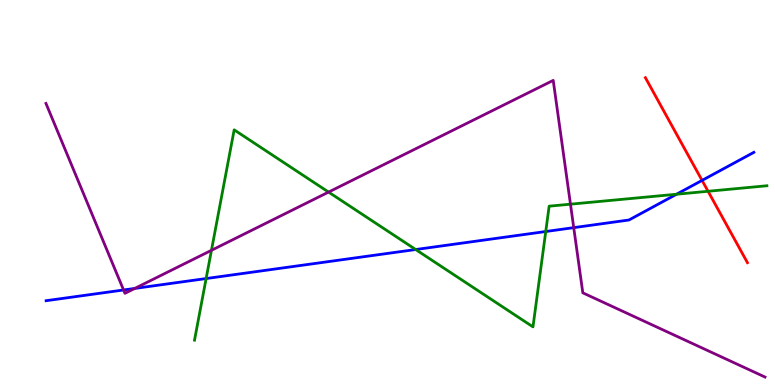[{'lines': ['blue', 'red'], 'intersections': [{'x': 9.06, 'y': 5.31}]}, {'lines': ['green', 'red'], 'intersections': [{'x': 9.14, 'y': 5.03}]}, {'lines': ['purple', 'red'], 'intersections': []}, {'lines': ['blue', 'green'], 'intersections': [{'x': 2.66, 'y': 2.77}, {'x': 5.36, 'y': 3.52}, {'x': 7.04, 'y': 3.99}, {'x': 8.73, 'y': 4.95}]}, {'lines': ['blue', 'purple'], 'intersections': [{'x': 1.59, 'y': 2.47}, {'x': 1.74, 'y': 2.51}, {'x': 7.4, 'y': 4.09}]}, {'lines': ['green', 'purple'], 'intersections': [{'x': 2.73, 'y': 3.5}, {'x': 4.24, 'y': 5.01}, {'x': 7.36, 'y': 4.7}]}]